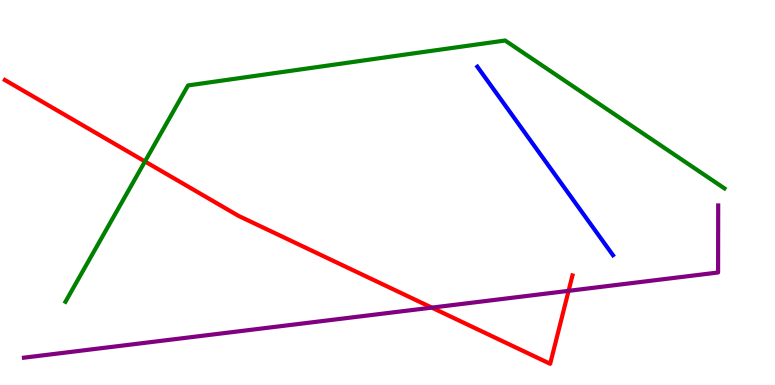[{'lines': ['blue', 'red'], 'intersections': []}, {'lines': ['green', 'red'], 'intersections': [{'x': 1.87, 'y': 5.81}]}, {'lines': ['purple', 'red'], 'intersections': [{'x': 5.57, 'y': 2.01}, {'x': 7.34, 'y': 2.45}]}, {'lines': ['blue', 'green'], 'intersections': []}, {'lines': ['blue', 'purple'], 'intersections': []}, {'lines': ['green', 'purple'], 'intersections': []}]